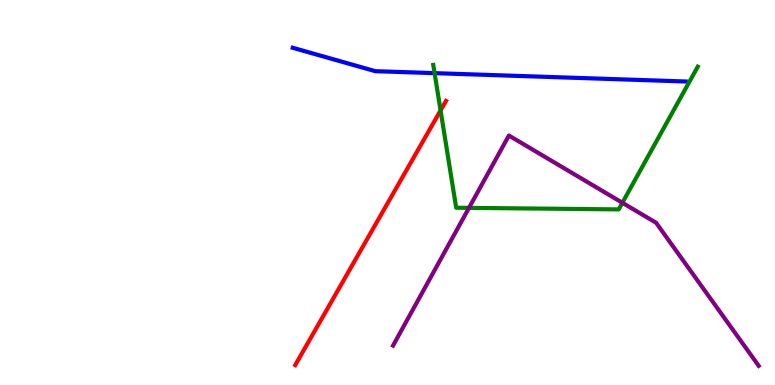[{'lines': ['blue', 'red'], 'intersections': []}, {'lines': ['green', 'red'], 'intersections': [{'x': 5.68, 'y': 7.13}]}, {'lines': ['purple', 'red'], 'intersections': []}, {'lines': ['blue', 'green'], 'intersections': [{'x': 5.61, 'y': 8.1}]}, {'lines': ['blue', 'purple'], 'intersections': []}, {'lines': ['green', 'purple'], 'intersections': [{'x': 6.05, 'y': 4.6}, {'x': 8.03, 'y': 4.73}]}]